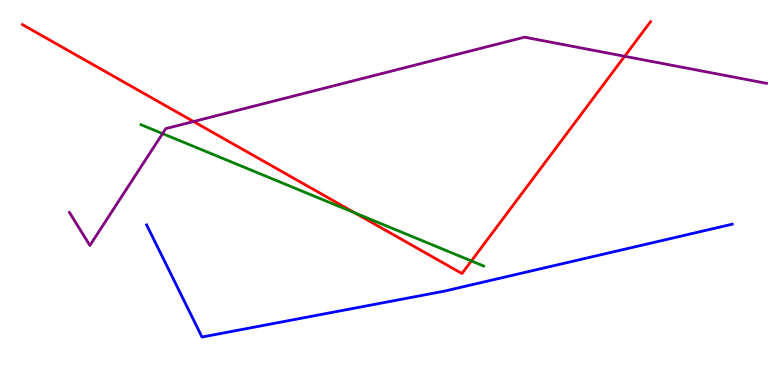[{'lines': ['blue', 'red'], 'intersections': []}, {'lines': ['green', 'red'], 'intersections': [{'x': 4.58, 'y': 4.47}, {'x': 6.08, 'y': 3.22}]}, {'lines': ['purple', 'red'], 'intersections': [{'x': 2.5, 'y': 6.84}, {'x': 8.06, 'y': 8.54}]}, {'lines': ['blue', 'green'], 'intersections': []}, {'lines': ['blue', 'purple'], 'intersections': []}, {'lines': ['green', 'purple'], 'intersections': [{'x': 2.1, 'y': 6.53}]}]